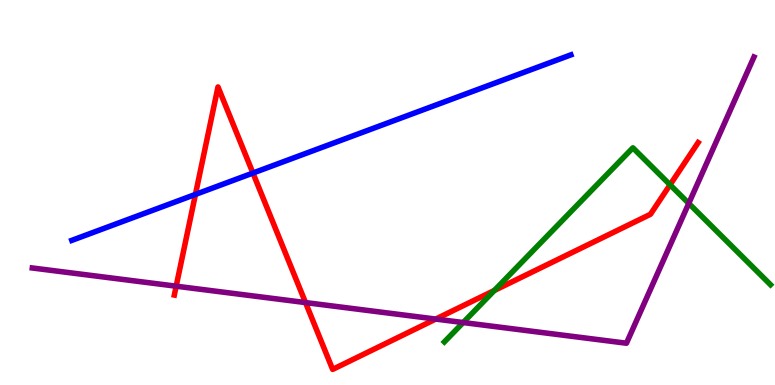[{'lines': ['blue', 'red'], 'intersections': [{'x': 2.52, 'y': 4.95}, {'x': 3.26, 'y': 5.51}]}, {'lines': ['green', 'red'], 'intersections': [{'x': 6.38, 'y': 2.46}, {'x': 8.65, 'y': 5.2}]}, {'lines': ['purple', 'red'], 'intersections': [{'x': 2.27, 'y': 2.57}, {'x': 3.94, 'y': 2.14}, {'x': 5.62, 'y': 1.71}]}, {'lines': ['blue', 'green'], 'intersections': []}, {'lines': ['blue', 'purple'], 'intersections': []}, {'lines': ['green', 'purple'], 'intersections': [{'x': 5.98, 'y': 1.62}, {'x': 8.89, 'y': 4.72}]}]